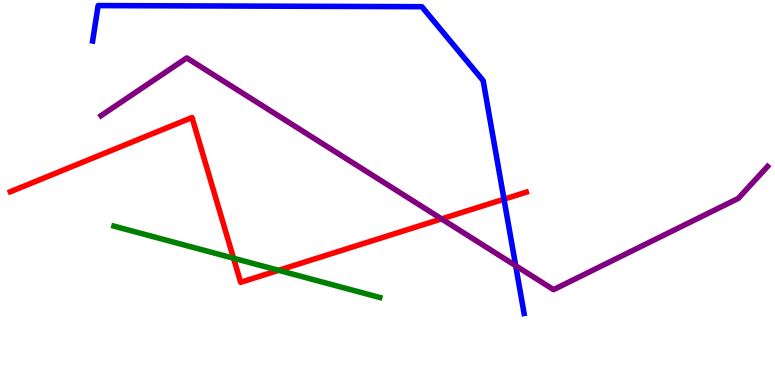[{'lines': ['blue', 'red'], 'intersections': [{'x': 6.5, 'y': 4.83}]}, {'lines': ['green', 'red'], 'intersections': [{'x': 3.01, 'y': 3.29}, {'x': 3.59, 'y': 2.98}]}, {'lines': ['purple', 'red'], 'intersections': [{'x': 5.7, 'y': 4.31}]}, {'lines': ['blue', 'green'], 'intersections': []}, {'lines': ['blue', 'purple'], 'intersections': [{'x': 6.65, 'y': 3.1}]}, {'lines': ['green', 'purple'], 'intersections': []}]